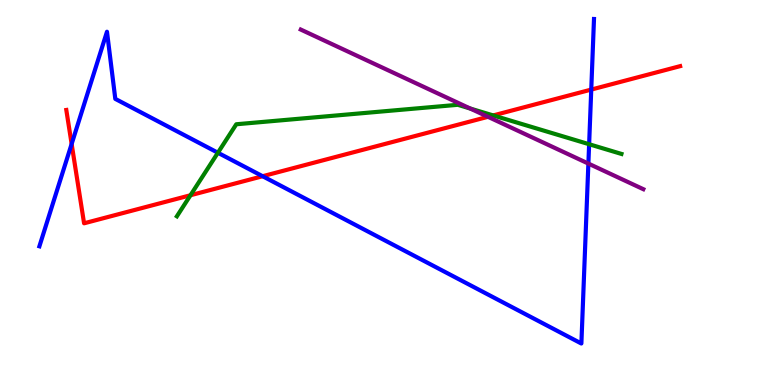[{'lines': ['blue', 'red'], 'intersections': [{'x': 0.924, 'y': 6.26}, {'x': 3.39, 'y': 5.42}, {'x': 7.63, 'y': 7.67}]}, {'lines': ['green', 'red'], 'intersections': [{'x': 2.46, 'y': 4.93}, {'x': 6.36, 'y': 7.0}]}, {'lines': ['purple', 'red'], 'intersections': [{'x': 6.3, 'y': 6.97}]}, {'lines': ['blue', 'green'], 'intersections': [{'x': 2.81, 'y': 6.03}, {'x': 7.6, 'y': 6.25}]}, {'lines': ['blue', 'purple'], 'intersections': [{'x': 7.59, 'y': 5.75}]}, {'lines': ['green', 'purple'], 'intersections': [{'x': 6.07, 'y': 7.18}]}]